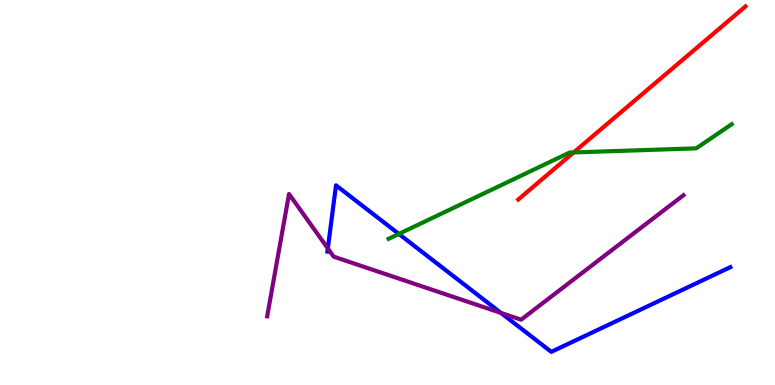[{'lines': ['blue', 'red'], 'intersections': []}, {'lines': ['green', 'red'], 'intersections': [{'x': 7.4, 'y': 6.04}]}, {'lines': ['purple', 'red'], 'intersections': []}, {'lines': ['blue', 'green'], 'intersections': [{'x': 5.15, 'y': 3.92}]}, {'lines': ['blue', 'purple'], 'intersections': [{'x': 4.23, 'y': 3.55}, {'x': 6.46, 'y': 1.87}]}, {'lines': ['green', 'purple'], 'intersections': []}]